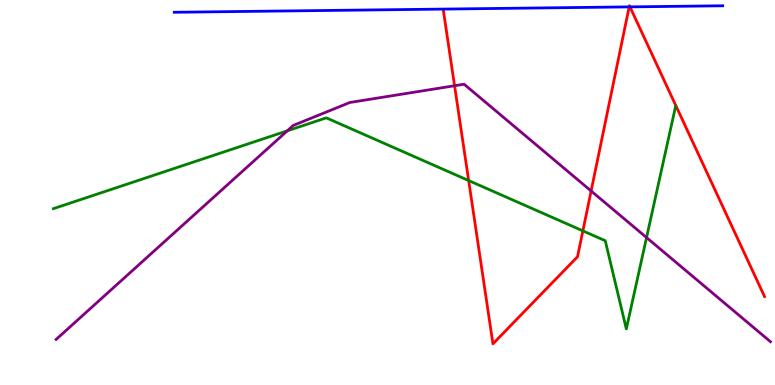[{'lines': ['blue', 'red'], 'intersections': [{'x': 8.12, 'y': 9.82}, {'x': 8.13, 'y': 9.82}]}, {'lines': ['green', 'red'], 'intersections': [{'x': 6.05, 'y': 5.31}, {'x': 7.52, 'y': 4.0}]}, {'lines': ['purple', 'red'], 'intersections': [{'x': 5.87, 'y': 7.77}, {'x': 7.63, 'y': 5.04}]}, {'lines': ['blue', 'green'], 'intersections': []}, {'lines': ['blue', 'purple'], 'intersections': []}, {'lines': ['green', 'purple'], 'intersections': [{'x': 3.71, 'y': 6.6}, {'x': 8.34, 'y': 3.83}]}]